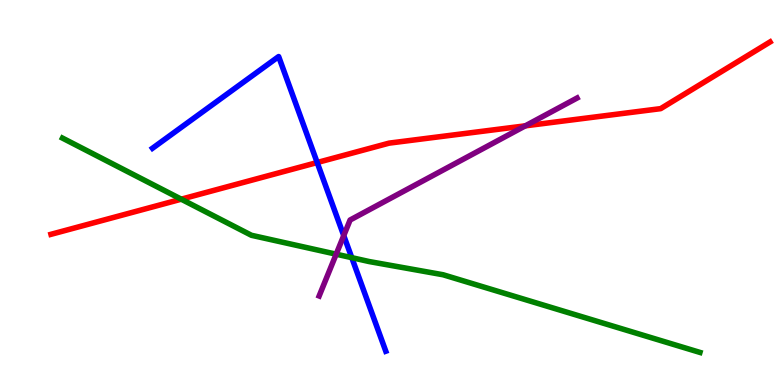[{'lines': ['blue', 'red'], 'intersections': [{'x': 4.09, 'y': 5.78}]}, {'lines': ['green', 'red'], 'intersections': [{'x': 2.34, 'y': 4.83}]}, {'lines': ['purple', 'red'], 'intersections': [{'x': 6.78, 'y': 6.73}]}, {'lines': ['blue', 'green'], 'intersections': [{'x': 4.54, 'y': 3.31}]}, {'lines': ['blue', 'purple'], 'intersections': [{'x': 4.44, 'y': 3.88}]}, {'lines': ['green', 'purple'], 'intersections': [{'x': 4.34, 'y': 3.4}]}]